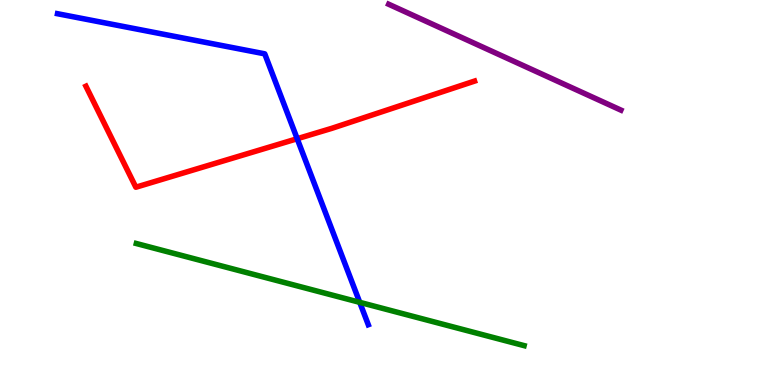[{'lines': ['blue', 'red'], 'intersections': [{'x': 3.83, 'y': 6.4}]}, {'lines': ['green', 'red'], 'intersections': []}, {'lines': ['purple', 'red'], 'intersections': []}, {'lines': ['blue', 'green'], 'intersections': [{'x': 4.64, 'y': 2.15}]}, {'lines': ['blue', 'purple'], 'intersections': []}, {'lines': ['green', 'purple'], 'intersections': []}]